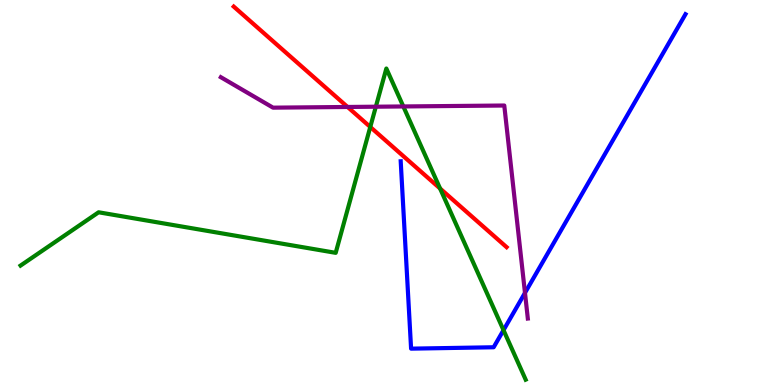[{'lines': ['blue', 'red'], 'intersections': []}, {'lines': ['green', 'red'], 'intersections': [{'x': 4.78, 'y': 6.7}, {'x': 5.68, 'y': 5.1}]}, {'lines': ['purple', 'red'], 'intersections': [{'x': 4.49, 'y': 7.22}]}, {'lines': ['blue', 'green'], 'intersections': [{'x': 6.5, 'y': 1.42}]}, {'lines': ['blue', 'purple'], 'intersections': [{'x': 6.77, 'y': 2.39}]}, {'lines': ['green', 'purple'], 'intersections': [{'x': 4.85, 'y': 7.23}, {'x': 5.2, 'y': 7.24}]}]